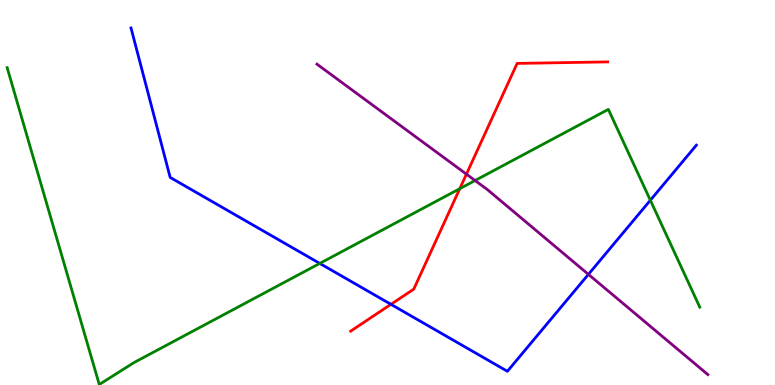[{'lines': ['blue', 'red'], 'intersections': [{'x': 5.04, 'y': 2.1}]}, {'lines': ['green', 'red'], 'intersections': [{'x': 5.93, 'y': 5.1}]}, {'lines': ['purple', 'red'], 'intersections': [{'x': 6.02, 'y': 5.48}]}, {'lines': ['blue', 'green'], 'intersections': [{'x': 4.13, 'y': 3.16}, {'x': 8.39, 'y': 4.8}]}, {'lines': ['blue', 'purple'], 'intersections': [{'x': 7.59, 'y': 2.87}]}, {'lines': ['green', 'purple'], 'intersections': [{'x': 6.13, 'y': 5.31}]}]